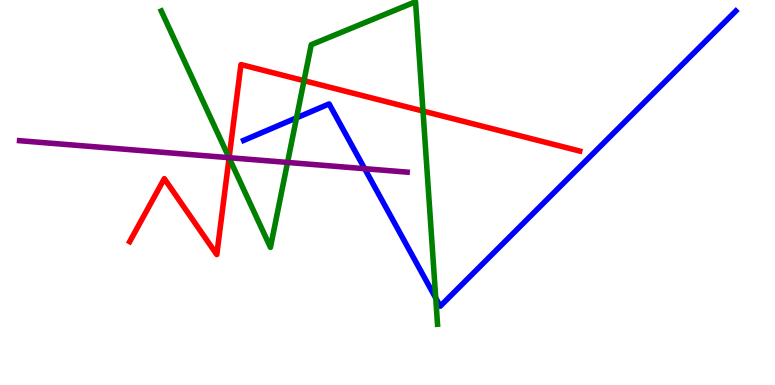[{'lines': ['blue', 'red'], 'intersections': []}, {'lines': ['green', 'red'], 'intersections': [{'x': 2.96, 'y': 5.9}, {'x': 3.92, 'y': 7.9}, {'x': 5.46, 'y': 7.12}]}, {'lines': ['purple', 'red'], 'intersections': [{'x': 2.96, 'y': 5.9}]}, {'lines': ['blue', 'green'], 'intersections': [{'x': 3.83, 'y': 6.94}, {'x': 5.62, 'y': 2.26}]}, {'lines': ['blue', 'purple'], 'intersections': [{'x': 4.71, 'y': 5.62}]}, {'lines': ['green', 'purple'], 'intersections': [{'x': 2.96, 'y': 5.9}, {'x': 3.71, 'y': 5.78}]}]